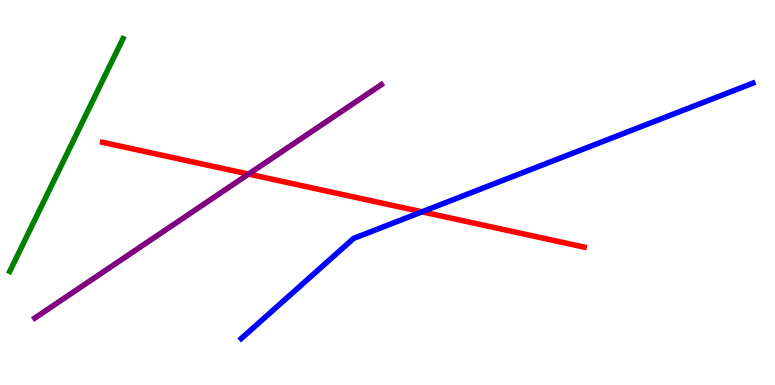[{'lines': ['blue', 'red'], 'intersections': [{'x': 5.45, 'y': 4.5}]}, {'lines': ['green', 'red'], 'intersections': []}, {'lines': ['purple', 'red'], 'intersections': [{'x': 3.21, 'y': 5.48}]}, {'lines': ['blue', 'green'], 'intersections': []}, {'lines': ['blue', 'purple'], 'intersections': []}, {'lines': ['green', 'purple'], 'intersections': []}]